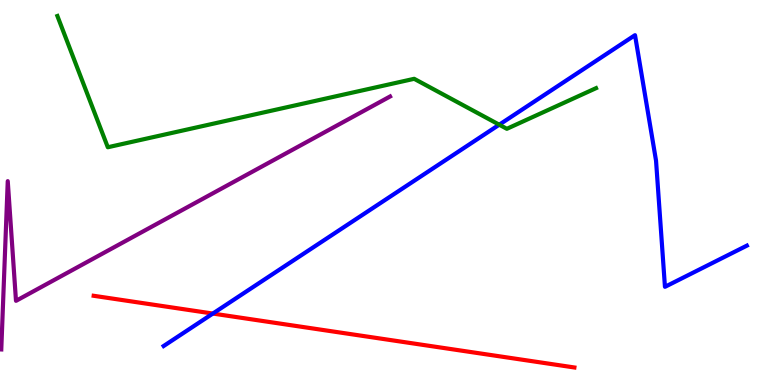[{'lines': ['blue', 'red'], 'intersections': [{'x': 2.75, 'y': 1.86}]}, {'lines': ['green', 'red'], 'intersections': []}, {'lines': ['purple', 'red'], 'intersections': []}, {'lines': ['blue', 'green'], 'intersections': [{'x': 6.44, 'y': 6.76}]}, {'lines': ['blue', 'purple'], 'intersections': []}, {'lines': ['green', 'purple'], 'intersections': []}]